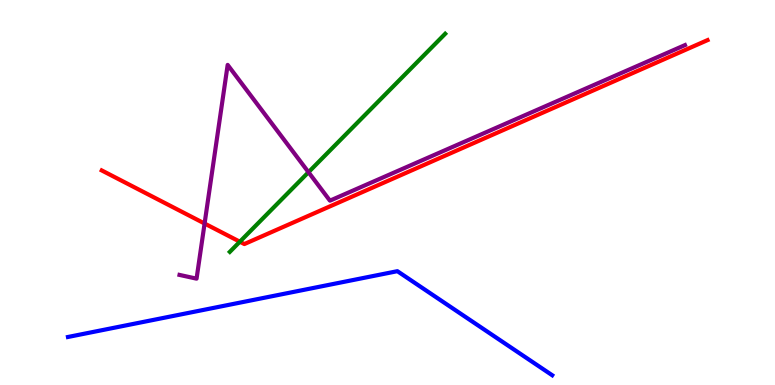[{'lines': ['blue', 'red'], 'intersections': []}, {'lines': ['green', 'red'], 'intersections': [{'x': 3.09, 'y': 3.72}]}, {'lines': ['purple', 'red'], 'intersections': [{'x': 2.64, 'y': 4.19}]}, {'lines': ['blue', 'green'], 'intersections': []}, {'lines': ['blue', 'purple'], 'intersections': []}, {'lines': ['green', 'purple'], 'intersections': [{'x': 3.98, 'y': 5.53}]}]